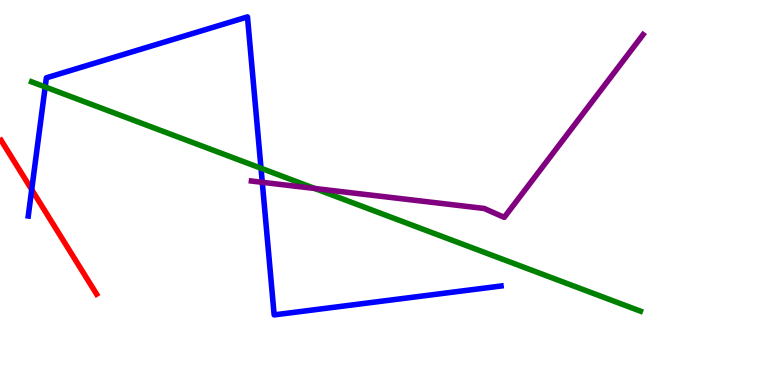[{'lines': ['blue', 'red'], 'intersections': [{'x': 0.409, 'y': 5.07}]}, {'lines': ['green', 'red'], 'intersections': []}, {'lines': ['purple', 'red'], 'intersections': []}, {'lines': ['blue', 'green'], 'intersections': [{'x': 0.583, 'y': 7.74}, {'x': 3.37, 'y': 5.63}]}, {'lines': ['blue', 'purple'], 'intersections': [{'x': 3.38, 'y': 5.26}]}, {'lines': ['green', 'purple'], 'intersections': [{'x': 4.06, 'y': 5.1}]}]